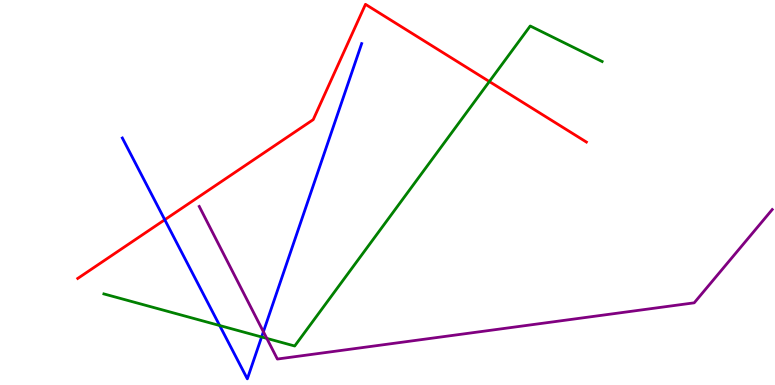[{'lines': ['blue', 'red'], 'intersections': [{'x': 2.13, 'y': 4.29}]}, {'lines': ['green', 'red'], 'intersections': [{'x': 6.31, 'y': 7.88}]}, {'lines': ['purple', 'red'], 'intersections': []}, {'lines': ['blue', 'green'], 'intersections': [{'x': 2.83, 'y': 1.54}, {'x': 3.38, 'y': 1.25}]}, {'lines': ['blue', 'purple'], 'intersections': [{'x': 3.4, 'y': 1.38}]}, {'lines': ['green', 'purple'], 'intersections': [{'x': 3.44, 'y': 1.21}]}]